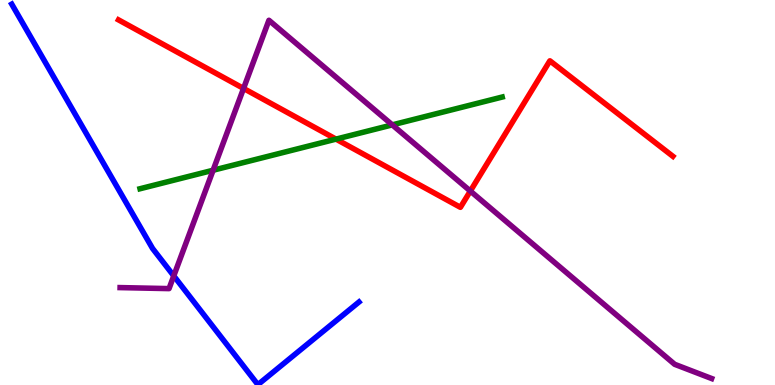[{'lines': ['blue', 'red'], 'intersections': []}, {'lines': ['green', 'red'], 'intersections': [{'x': 4.34, 'y': 6.39}]}, {'lines': ['purple', 'red'], 'intersections': [{'x': 3.14, 'y': 7.7}, {'x': 6.07, 'y': 5.04}]}, {'lines': ['blue', 'green'], 'intersections': []}, {'lines': ['blue', 'purple'], 'intersections': [{'x': 2.24, 'y': 2.83}]}, {'lines': ['green', 'purple'], 'intersections': [{'x': 2.75, 'y': 5.58}, {'x': 5.06, 'y': 6.76}]}]